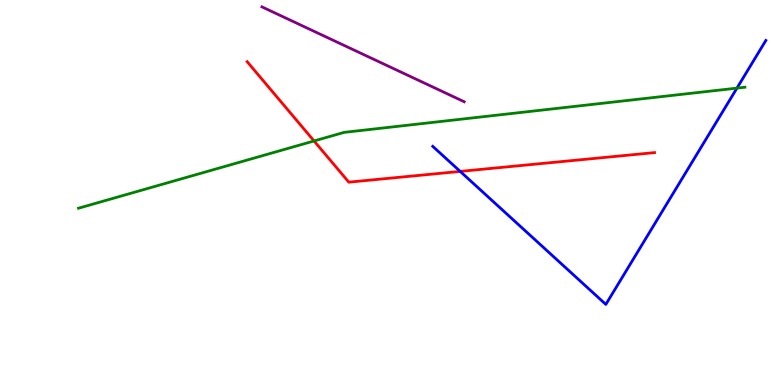[{'lines': ['blue', 'red'], 'intersections': [{'x': 5.94, 'y': 5.55}]}, {'lines': ['green', 'red'], 'intersections': [{'x': 4.05, 'y': 6.34}]}, {'lines': ['purple', 'red'], 'intersections': []}, {'lines': ['blue', 'green'], 'intersections': [{'x': 9.51, 'y': 7.71}]}, {'lines': ['blue', 'purple'], 'intersections': []}, {'lines': ['green', 'purple'], 'intersections': []}]